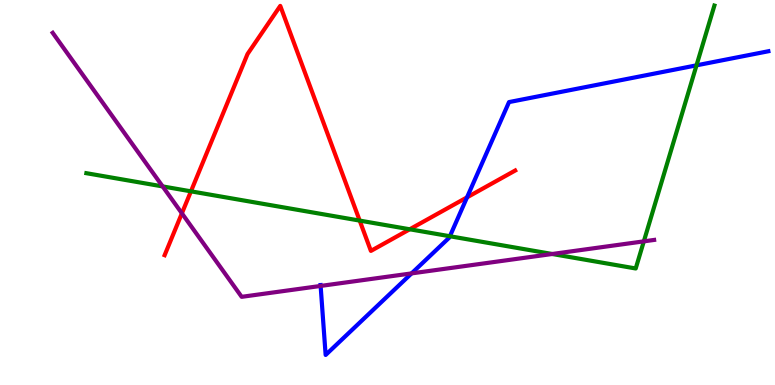[{'lines': ['blue', 'red'], 'intersections': [{'x': 6.03, 'y': 4.87}]}, {'lines': ['green', 'red'], 'intersections': [{'x': 2.46, 'y': 5.03}, {'x': 4.64, 'y': 4.27}, {'x': 5.29, 'y': 4.04}]}, {'lines': ['purple', 'red'], 'intersections': [{'x': 2.35, 'y': 4.46}]}, {'lines': ['blue', 'green'], 'intersections': [{'x': 5.8, 'y': 3.86}, {'x': 8.99, 'y': 8.3}]}, {'lines': ['blue', 'purple'], 'intersections': [{'x': 4.14, 'y': 2.57}, {'x': 5.31, 'y': 2.9}]}, {'lines': ['green', 'purple'], 'intersections': [{'x': 2.1, 'y': 5.16}, {'x': 7.13, 'y': 3.4}, {'x': 8.31, 'y': 3.73}]}]